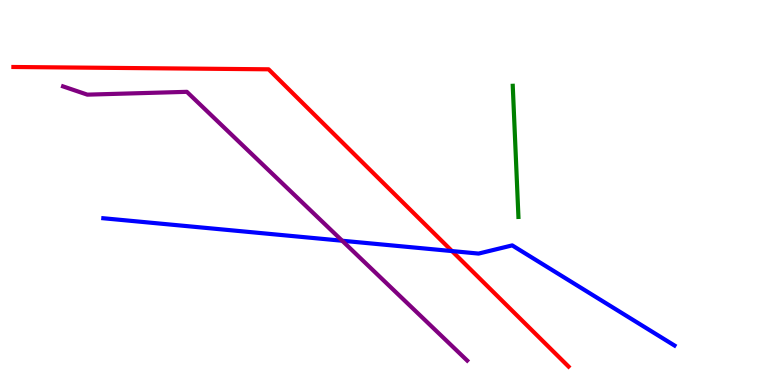[{'lines': ['blue', 'red'], 'intersections': [{'x': 5.83, 'y': 3.48}]}, {'lines': ['green', 'red'], 'intersections': []}, {'lines': ['purple', 'red'], 'intersections': []}, {'lines': ['blue', 'green'], 'intersections': []}, {'lines': ['blue', 'purple'], 'intersections': [{'x': 4.42, 'y': 3.75}]}, {'lines': ['green', 'purple'], 'intersections': []}]